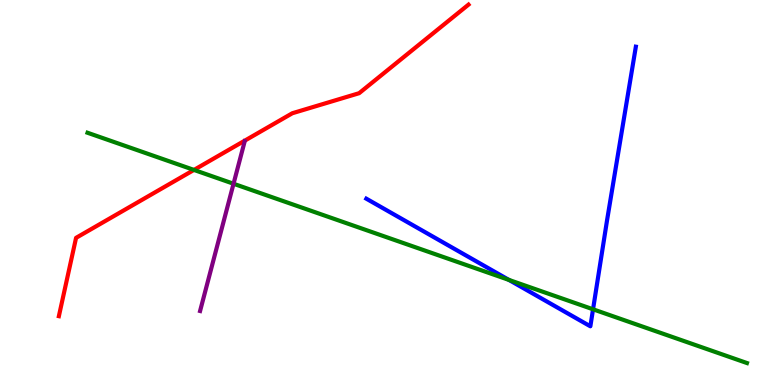[{'lines': ['blue', 'red'], 'intersections': []}, {'lines': ['green', 'red'], 'intersections': [{'x': 2.5, 'y': 5.59}]}, {'lines': ['purple', 'red'], 'intersections': []}, {'lines': ['blue', 'green'], 'intersections': [{'x': 6.57, 'y': 2.73}, {'x': 7.65, 'y': 1.97}]}, {'lines': ['blue', 'purple'], 'intersections': []}, {'lines': ['green', 'purple'], 'intersections': [{'x': 3.01, 'y': 5.23}]}]